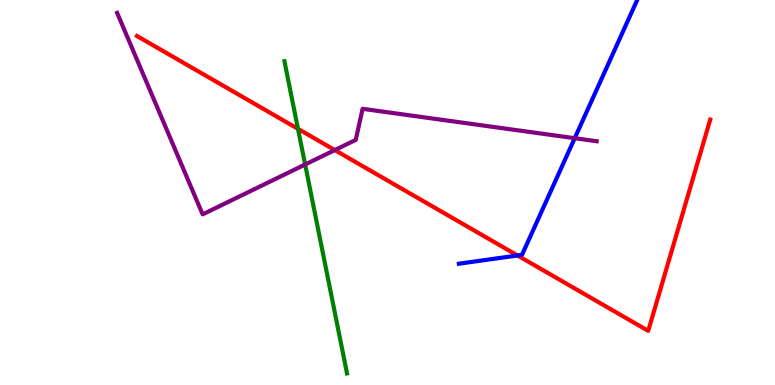[{'lines': ['blue', 'red'], 'intersections': [{'x': 6.68, 'y': 3.36}]}, {'lines': ['green', 'red'], 'intersections': [{'x': 3.85, 'y': 6.65}]}, {'lines': ['purple', 'red'], 'intersections': [{'x': 4.32, 'y': 6.1}]}, {'lines': ['blue', 'green'], 'intersections': []}, {'lines': ['blue', 'purple'], 'intersections': [{'x': 7.42, 'y': 6.41}]}, {'lines': ['green', 'purple'], 'intersections': [{'x': 3.94, 'y': 5.73}]}]